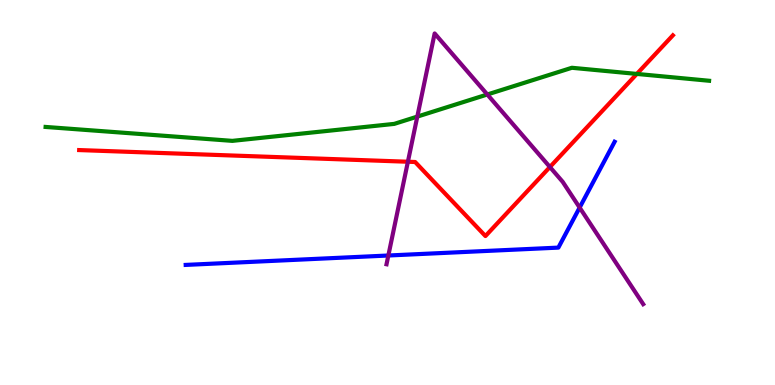[{'lines': ['blue', 'red'], 'intersections': []}, {'lines': ['green', 'red'], 'intersections': [{'x': 8.22, 'y': 8.08}]}, {'lines': ['purple', 'red'], 'intersections': [{'x': 5.26, 'y': 5.8}, {'x': 7.1, 'y': 5.66}]}, {'lines': ['blue', 'green'], 'intersections': []}, {'lines': ['blue', 'purple'], 'intersections': [{'x': 5.01, 'y': 3.36}, {'x': 7.48, 'y': 4.61}]}, {'lines': ['green', 'purple'], 'intersections': [{'x': 5.38, 'y': 6.97}, {'x': 6.29, 'y': 7.55}]}]